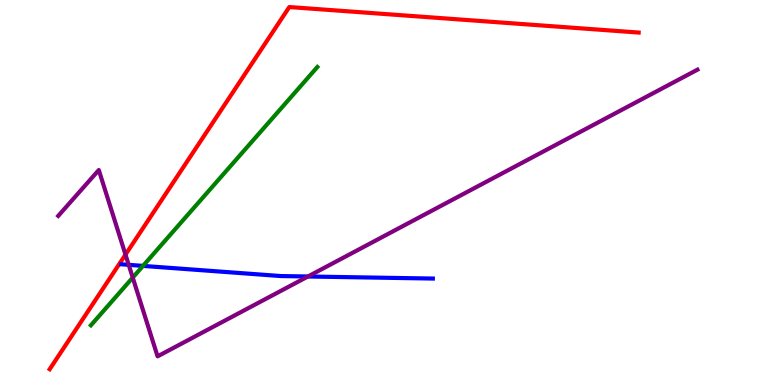[{'lines': ['blue', 'red'], 'intersections': []}, {'lines': ['green', 'red'], 'intersections': []}, {'lines': ['purple', 'red'], 'intersections': [{'x': 1.62, 'y': 3.39}]}, {'lines': ['blue', 'green'], 'intersections': [{'x': 1.85, 'y': 3.09}]}, {'lines': ['blue', 'purple'], 'intersections': [{'x': 1.66, 'y': 3.12}, {'x': 3.97, 'y': 2.82}]}, {'lines': ['green', 'purple'], 'intersections': [{'x': 1.71, 'y': 2.79}]}]